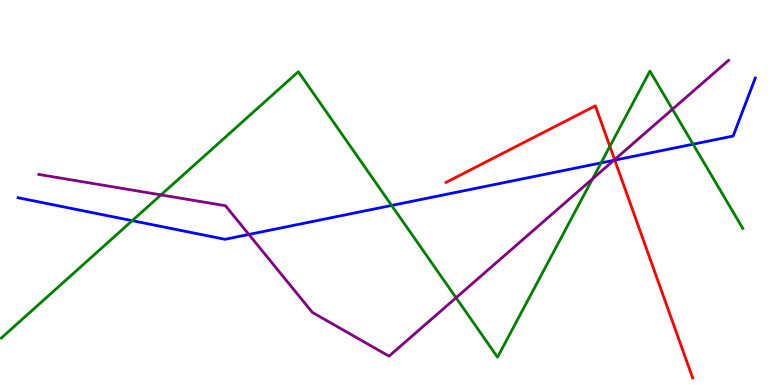[{'lines': ['blue', 'red'], 'intersections': [{'x': 7.93, 'y': 5.84}]}, {'lines': ['green', 'red'], 'intersections': [{'x': 7.87, 'y': 6.2}]}, {'lines': ['purple', 'red'], 'intersections': [{'x': 7.93, 'y': 5.85}]}, {'lines': ['blue', 'green'], 'intersections': [{'x': 1.71, 'y': 4.27}, {'x': 5.05, 'y': 4.66}, {'x': 7.76, 'y': 5.77}, {'x': 8.94, 'y': 6.25}]}, {'lines': ['blue', 'purple'], 'intersections': [{'x': 3.21, 'y': 3.91}, {'x': 7.92, 'y': 5.84}]}, {'lines': ['green', 'purple'], 'intersections': [{'x': 2.08, 'y': 4.94}, {'x': 5.88, 'y': 2.27}, {'x': 7.65, 'y': 5.35}, {'x': 8.68, 'y': 7.16}]}]